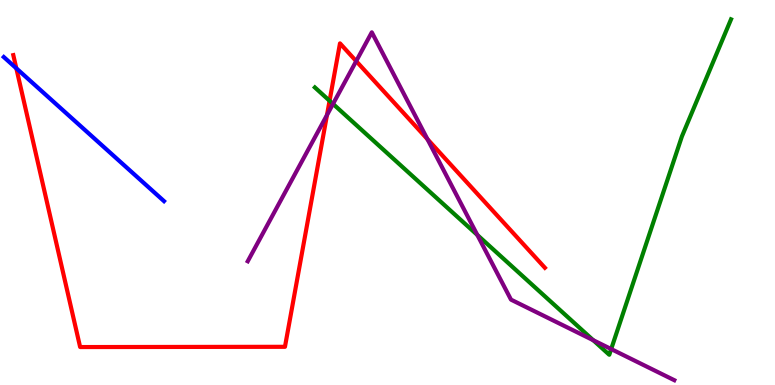[{'lines': ['blue', 'red'], 'intersections': [{'x': 0.211, 'y': 8.23}]}, {'lines': ['green', 'red'], 'intersections': [{'x': 4.25, 'y': 7.38}]}, {'lines': ['purple', 'red'], 'intersections': [{'x': 4.22, 'y': 7.01}, {'x': 4.6, 'y': 8.41}, {'x': 5.52, 'y': 6.39}]}, {'lines': ['blue', 'green'], 'intersections': []}, {'lines': ['blue', 'purple'], 'intersections': []}, {'lines': ['green', 'purple'], 'intersections': [{'x': 4.3, 'y': 7.3}, {'x': 6.16, 'y': 3.9}, {'x': 7.65, 'y': 1.16}, {'x': 7.89, 'y': 0.933}]}]